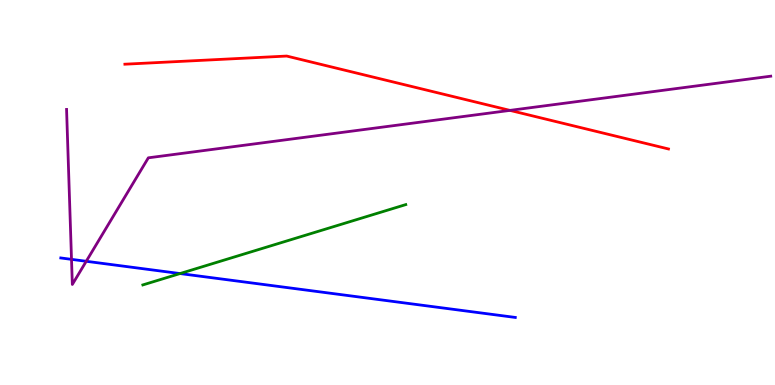[{'lines': ['blue', 'red'], 'intersections': []}, {'lines': ['green', 'red'], 'intersections': []}, {'lines': ['purple', 'red'], 'intersections': [{'x': 6.58, 'y': 7.13}]}, {'lines': ['blue', 'green'], 'intersections': [{'x': 2.32, 'y': 2.89}]}, {'lines': ['blue', 'purple'], 'intersections': [{'x': 0.923, 'y': 3.26}, {'x': 1.11, 'y': 3.21}]}, {'lines': ['green', 'purple'], 'intersections': []}]